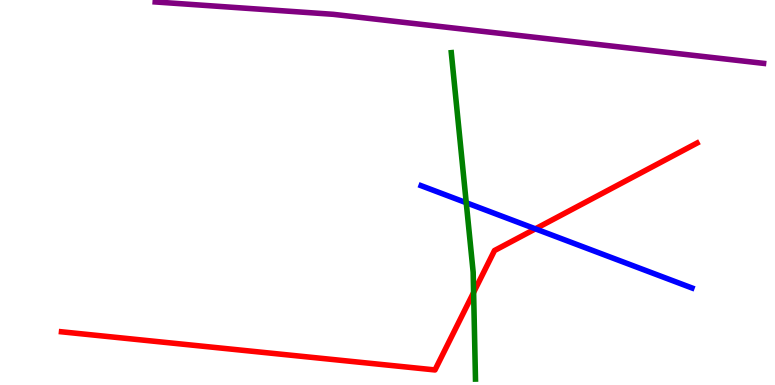[{'lines': ['blue', 'red'], 'intersections': [{'x': 6.91, 'y': 4.06}]}, {'lines': ['green', 'red'], 'intersections': [{'x': 6.11, 'y': 2.4}]}, {'lines': ['purple', 'red'], 'intersections': []}, {'lines': ['blue', 'green'], 'intersections': [{'x': 6.02, 'y': 4.73}]}, {'lines': ['blue', 'purple'], 'intersections': []}, {'lines': ['green', 'purple'], 'intersections': []}]